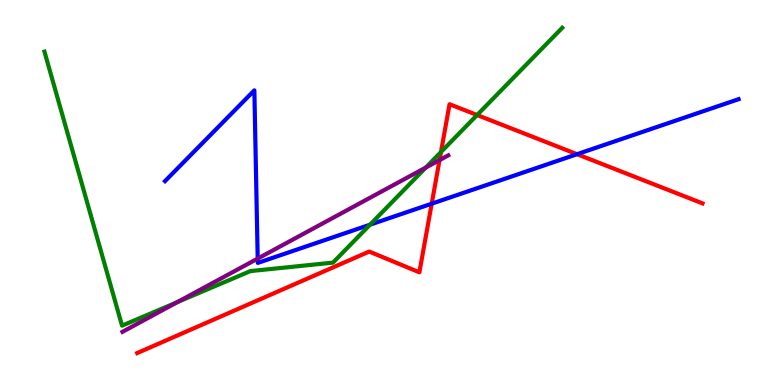[{'lines': ['blue', 'red'], 'intersections': [{'x': 5.57, 'y': 4.71}, {'x': 7.45, 'y': 5.99}]}, {'lines': ['green', 'red'], 'intersections': [{'x': 5.69, 'y': 6.05}, {'x': 6.16, 'y': 7.01}]}, {'lines': ['purple', 'red'], 'intersections': [{'x': 5.67, 'y': 5.84}]}, {'lines': ['blue', 'green'], 'intersections': [{'x': 4.77, 'y': 4.16}]}, {'lines': ['blue', 'purple'], 'intersections': [{'x': 3.33, 'y': 3.28}]}, {'lines': ['green', 'purple'], 'intersections': [{'x': 2.29, 'y': 2.15}, {'x': 5.49, 'y': 5.65}]}]